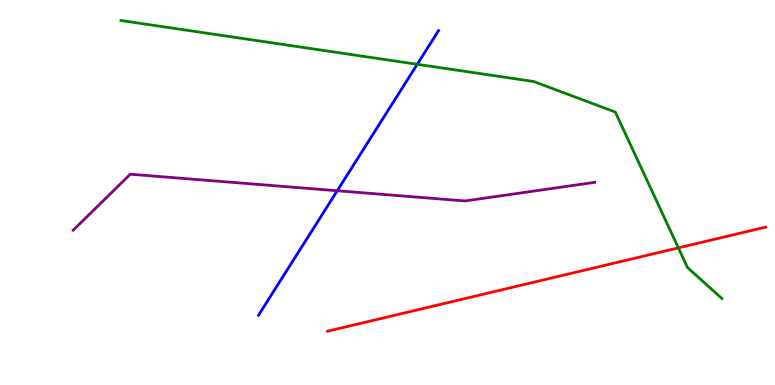[{'lines': ['blue', 'red'], 'intersections': []}, {'lines': ['green', 'red'], 'intersections': [{'x': 8.75, 'y': 3.56}]}, {'lines': ['purple', 'red'], 'intersections': []}, {'lines': ['blue', 'green'], 'intersections': [{'x': 5.38, 'y': 8.33}]}, {'lines': ['blue', 'purple'], 'intersections': [{'x': 4.35, 'y': 5.05}]}, {'lines': ['green', 'purple'], 'intersections': []}]